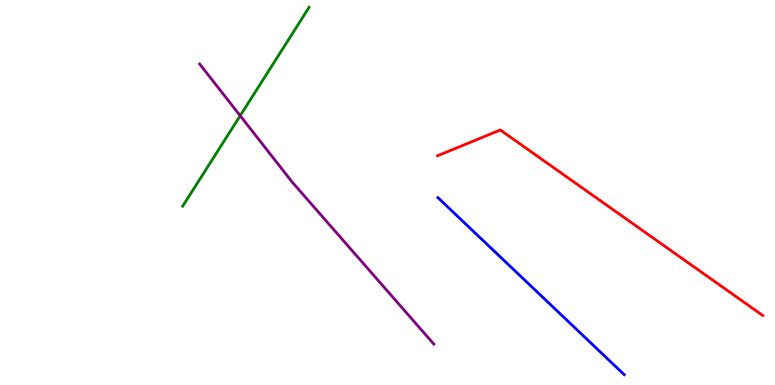[{'lines': ['blue', 'red'], 'intersections': []}, {'lines': ['green', 'red'], 'intersections': []}, {'lines': ['purple', 'red'], 'intersections': []}, {'lines': ['blue', 'green'], 'intersections': []}, {'lines': ['blue', 'purple'], 'intersections': []}, {'lines': ['green', 'purple'], 'intersections': [{'x': 3.1, 'y': 6.99}]}]